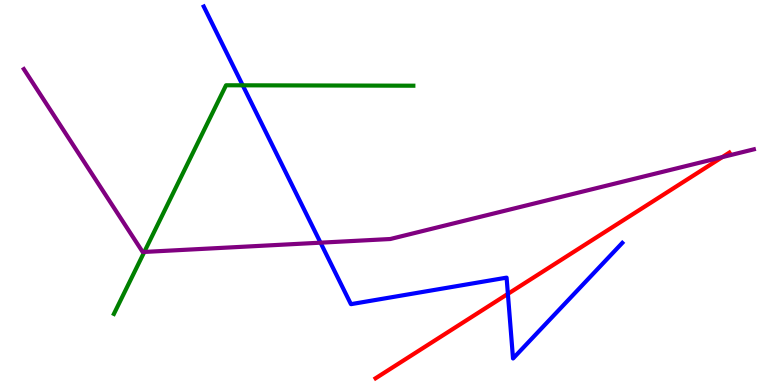[{'lines': ['blue', 'red'], 'intersections': [{'x': 6.55, 'y': 2.37}]}, {'lines': ['green', 'red'], 'intersections': []}, {'lines': ['purple', 'red'], 'intersections': [{'x': 9.32, 'y': 5.92}]}, {'lines': ['blue', 'green'], 'intersections': [{'x': 3.13, 'y': 7.78}]}, {'lines': ['blue', 'purple'], 'intersections': [{'x': 4.14, 'y': 3.7}]}, {'lines': ['green', 'purple'], 'intersections': [{'x': 1.86, 'y': 3.46}]}]